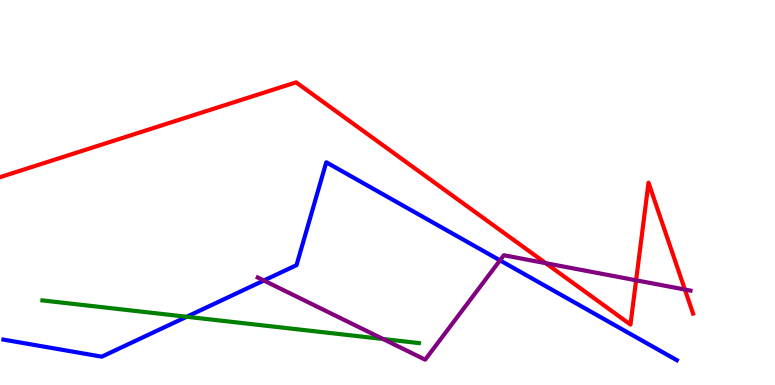[{'lines': ['blue', 'red'], 'intersections': []}, {'lines': ['green', 'red'], 'intersections': []}, {'lines': ['purple', 'red'], 'intersections': [{'x': 7.04, 'y': 3.16}, {'x': 8.21, 'y': 2.72}, {'x': 8.84, 'y': 2.48}]}, {'lines': ['blue', 'green'], 'intersections': [{'x': 2.41, 'y': 1.77}]}, {'lines': ['blue', 'purple'], 'intersections': [{'x': 3.4, 'y': 2.71}, {'x': 6.45, 'y': 3.24}]}, {'lines': ['green', 'purple'], 'intersections': [{'x': 4.94, 'y': 1.19}]}]